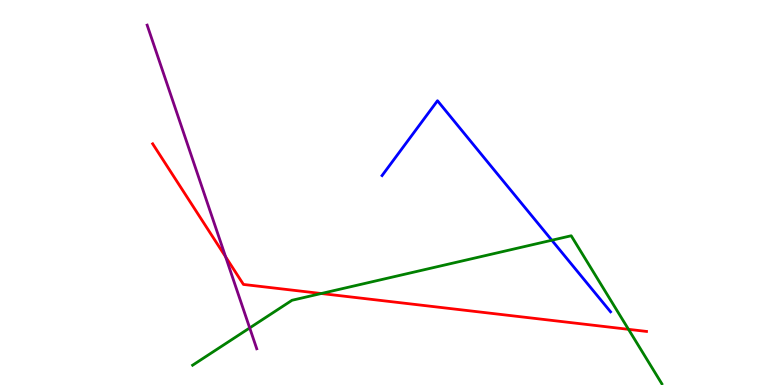[{'lines': ['blue', 'red'], 'intersections': []}, {'lines': ['green', 'red'], 'intersections': [{'x': 4.15, 'y': 2.38}, {'x': 8.11, 'y': 1.45}]}, {'lines': ['purple', 'red'], 'intersections': [{'x': 2.91, 'y': 3.33}]}, {'lines': ['blue', 'green'], 'intersections': [{'x': 7.12, 'y': 3.76}]}, {'lines': ['blue', 'purple'], 'intersections': []}, {'lines': ['green', 'purple'], 'intersections': [{'x': 3.22, 'y': 1.48}]}]